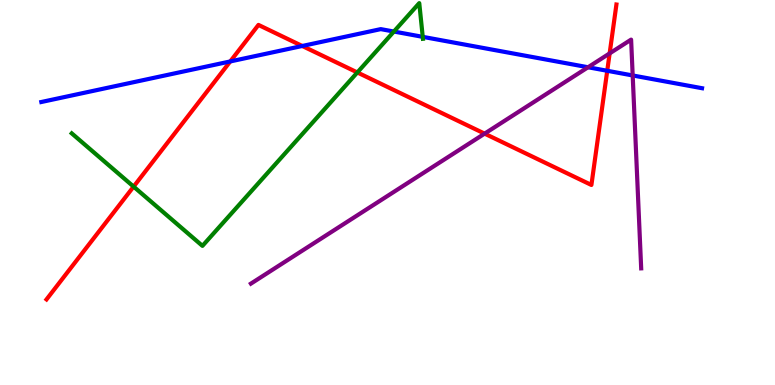[{'lines': ['blue', 'red'], 'intersections': [{'x': 2.97, 'y': 8.4}, {'x': 3.9, 'y': 8.81}, {'x': 7.84, 'y': 8.16}]}, {'lines': ['green', 'red'], 'intersections': [{'x': 1.72, 'y': 5.15}, {'x': 4.61, 'y': 8.12}]}, {'lines': ['purple', 'red'], 'intersections': [{'x': 6.25, 'y': 6.53}, {'x': 7.87, 'y': 8.61}]}, {'lines': ['blue', 'green'], 'intersections': [{'x': 5.08, 'y': 9.18}, {'x': 5.45, 'y': 9.04}]}, {'lines': ['blue', 'purple'], 'intersections': [{'x': 7.59, 'y': 8.25}, {'x': 8.16, 'y': 8.04}]}, {'lines': ['green', 'purple'], 'intersections': []}]